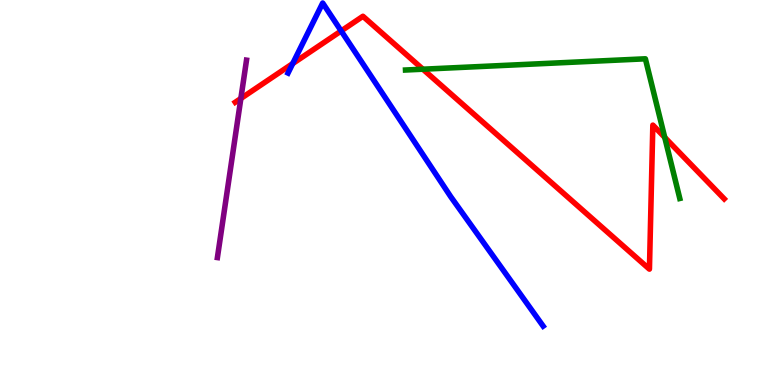[{'lines': ['blue', 'red'], 'intersections': [{'x': 3.78, 'y': 8.35}, {'x': 4.4, 'y': 9.2}]}, {'lines': ['green', 'red'], 'intersections': [{'x': 5.46, 'y': 8.2}, {'x': 8.58, 'y': 6.43}]}, {'lines': ['purple', 'red'], 'intersections': [{'x': 3.11, 'y': 7.44}]}, {'lines': ['blue', 'green'], 'intersections': []}, {'lines': ['blue', 'purple'], 'intersections': []}, {'lines': ['green', 'purple'], 'intersections': []}]